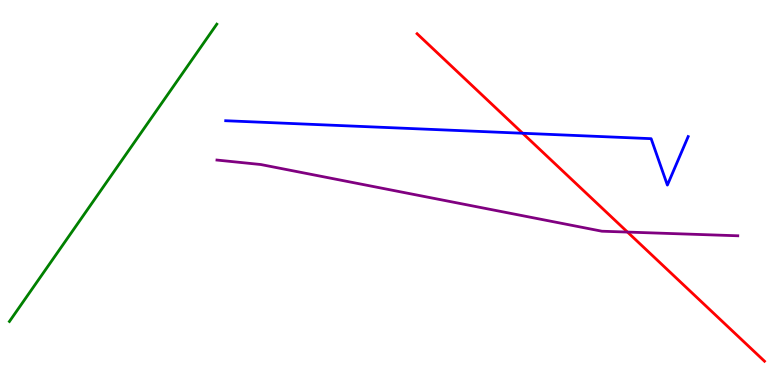[{'lines': ['blue', 'red'], 'intersections': [{'x': 6.74, 'y': 6.54}]}, {'lines': ['green', 'red'], 'intersections': []}, {'lines': ['purple', 'red'], 'intersections': [{'x': 8.1, 'y': 3.97}]}, {'lines': ['blue', 'green'], 'intersections': []}, {'lines': ['blue', 'purple'], 'intersections': []}, {'lines': ['green', 'purple'], 'intersections': []}]